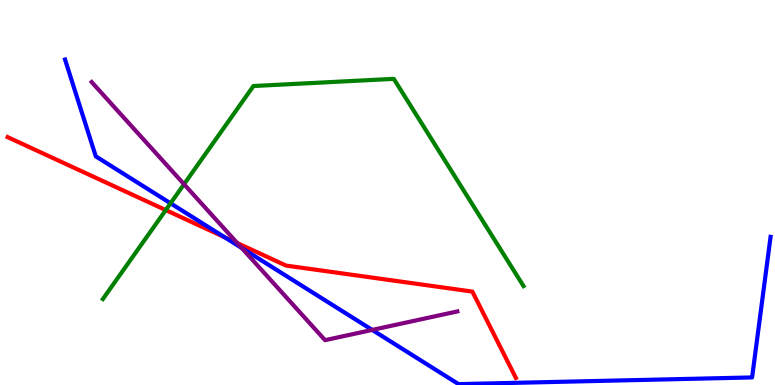[{'lines': ['blue', 'red'], 'intersections': [{'x': 2.9, 'y': 3.84}]}, {'lines': ['green', 'red'], 'intersections': [{'x': 2.14, 'y': 4.54}]}, {'lines': ['purple', 'red'], 'intersections': [{'x': 3.06, 'y': 3.69}]}, {'lines': ['blue', 'green'], 'intersections': [{'x': 2.2, 'y': 4.72}]}, {'lines': ['blue', 'purple'], 'intersections': [{'x': 3.12, 'y': 3.56}, {'x': 4.8, 'y': 1.43}]}, {'lines': ['green', 'purple'], 'intersections': [{'x': 2.37, 'y': 5.22}]}]